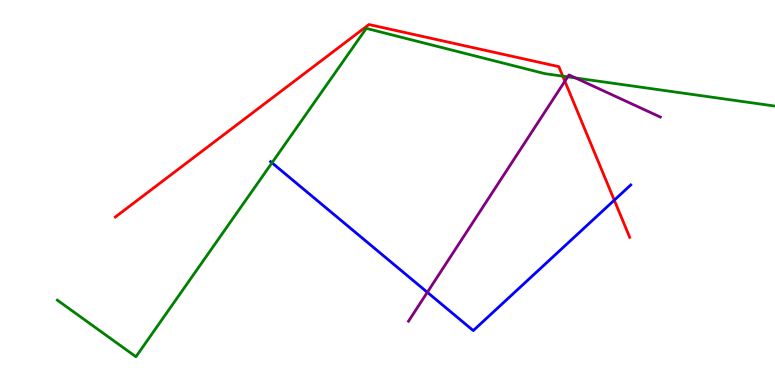[{'lines': ['blue', 'red'], 'intersections': [{'x': 7.93, 'y': 4.8}]}, {'lines': ['green', 'red'], 'intersections': [{'x': 7.26, 'y': 8.02}]}, {'lines': ['purple', 'red'], 'intersections': [{'x': 7.29, 'y': 7.89}]}, {'lines': ['blue', 'green'], 'intersections': [{'x': 3.51, 'y': 5.77}]}, {'lines': ['blue', 'purple'], 'intersections': [{'x': 5.51, 'y': 2.41}]}, {'lines': ['green', 'purple'], 'intersections': [{'x': 7.33, 'y': 8.0}, {'x': 7.43, 'y': 7.97}]}]